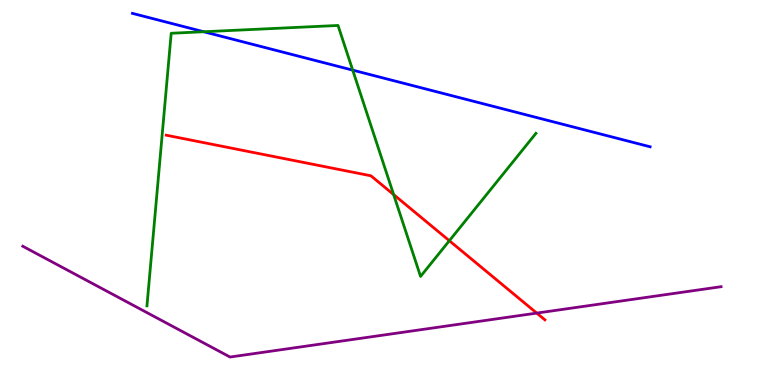[{'lines': ['blue', 'red'], 'intersections': []}, {'lines': ['green', 'red'], 'intersections': [{'x': 5.08, 'y': 4.95}, {'x': 5.8, 'y': 3.75}]}, {'lines': ['purple', 'red'], 'intersections': [{'x': 6.93, 'y': 1.87}]}, {'lines': ['blue', 'green'], 'intersections': [{'x': 2.63, 'y': 9.18}, {'x': 4.55, 'y': 8.18}]}, {'lines': ['blue', 'purple'], 'intersections': []}, {'lines': ['green', 'purple'], 'intersections': []}]